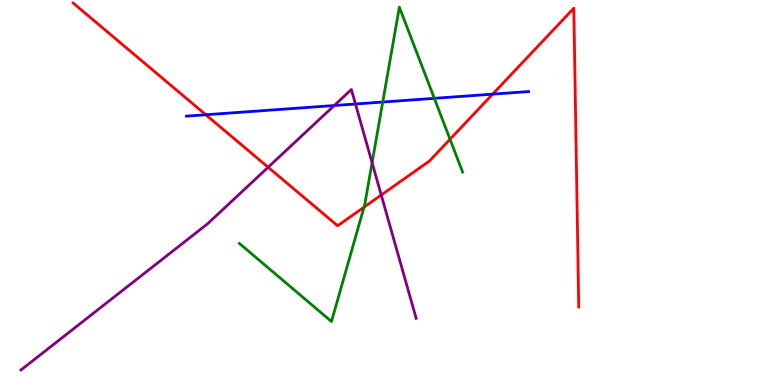[{'lines': ['blue', 'red'], 'intersections': [{'x': 2.66, 'y': 7.02}, {'x': 6.36, 'y': 7.55}]}, {'lines': ['green', 'red'], 'intersections': [{'x': 4.7, 'y': 4.62}, {'x': 5.81, 'y': 6.38}]}, {'lines': ['purple', 'red'], 'intersections': [{'x': 3.46, 'y': 5.66}, {'x': 4.92, 'y': 4.93}]}, {'lines': ['blue', 'green'], 'intersections': [{'x': 4.94, 'y': 7.35}, {'x': 5.6, 'y': 7.45}]}, {'lines': ['blue', 'purple'], 'intersections': [{'x': 4.31, 'y': 7.26}, {'x': 4.59, 'y': 7.3}]}, {'lines': ['green', 'purple'], 'intersections': [{'x': 4.8, 'y': 5.77}]}]